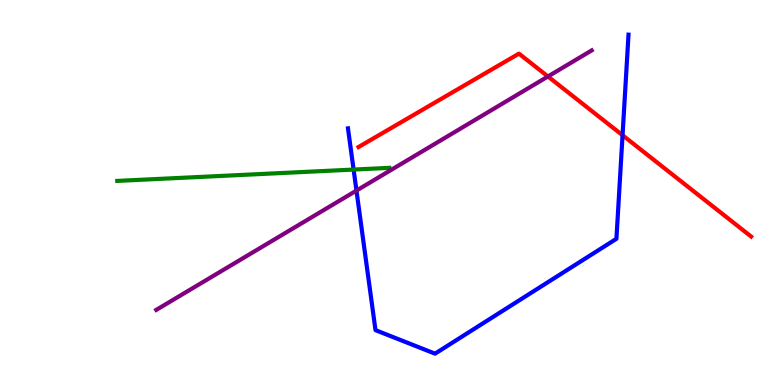[{'lines': ['blue', 'red'], 'intersections': [{'x': 8.03, 'y': 6.49}]}, {'lines': ['green', 'red'], 'intersections': []}, {'lines': ['purple', 'red'], 'intersections': [{'x': 7.07, 'y': 8.01}]}, {'lines': ['blue', 'green'], 'intersections': [{'x': 4.56, 'y': 5.6}]}, {'lines': ['blue', 'purple'], 'intersections': [{'x': 4.6, 'y': 5.05}]}, {'lines': ['green', 'purple'], 'intersections': []}]